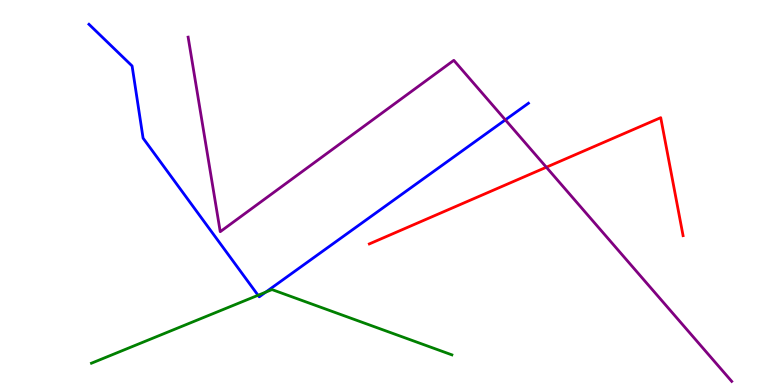[{'lines': ['blue', 'red'], 'intersections': []}, {'lines': ['green', 'red'], 'intersections': []}, {'lines': ['purple', 'red'], 'intersections': [{'x': 7.05, 'y': 5.66}]}, {'lines': ['blue', 'green'], 'intersections': [{'x': 3.33, 'y': 2.33}, {'x': 3.43, 'y': 2.41}]}, {'lines': ['blue', 'purple'], 'intersections': [{'x': 6.52, 'y': 6.89}]}, {'lines': ['green', 'purple'], 'intersections': []}]